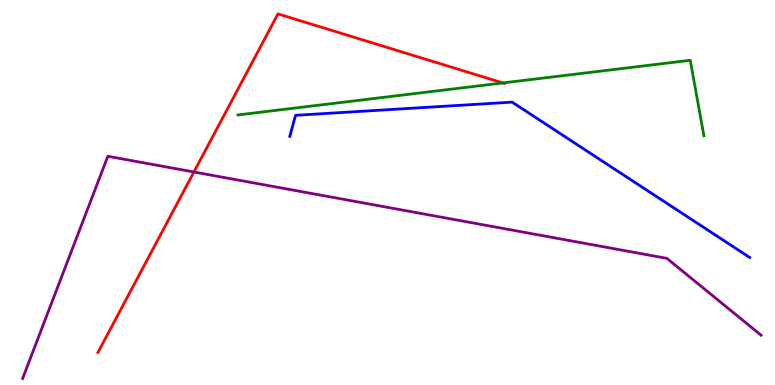[{'lines': ['blue', 'red'], 'intersections': []}, {'lines': ['green', 'red'], 'intersections': [{'x': 6.49, 'y': 7.85}]}, {'lines': ['purple', 'red'], 'intersections': [{'x': 2.5, 'y': 5.53}]}, {'lines': ['blue', 'green'], 'intersections': []}, {'lines': ['blue', 'purple'], 'intersections': []}, {'lines': ['green', 'purple'], 'intersections': []}]